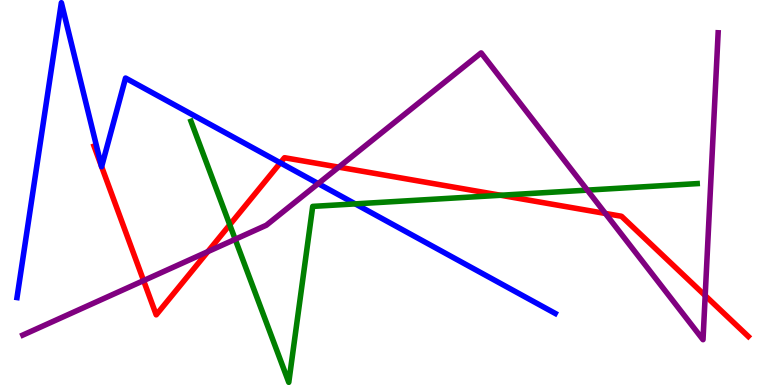[{'lines': ['blue', 'red'], 'intersections': [{'x': 1.31, 'y': 5.68}, {'x': 1.31, 'y': 5.67}, {'x': 3.62, 'y': 5.77}]}, {'lines': ['green', 'red'], 'intersections': [{'x': 2.96, 'y': 4.16}, {'x': 6.46, 'y': 4.93}]}, {'lines': ['purple', 'red'], 'intersections': [{'x': 1.85, 'y': 2.71}, {'x': 2.68, 'y': 3.46}, {'x': 4.37, 'y': 5.66}, {'x': 7.81, 'y': 4.46}, {'x': 9.1, 'y': 2.32}]}, {'lines': ['blue', 'green'], 'intersections': [{'x': 4.58, 'y': 4.7}]}, {'lines': ['blue', 'purple'], 'intersections': [{'x': 4.11, 'y': 5.23}]}, {'lines': ['green', 'purple'], 'intersections': [{'x': 3.03, 'y': 3.78}, {'x': 7.58, 'y': 5.06}]}]